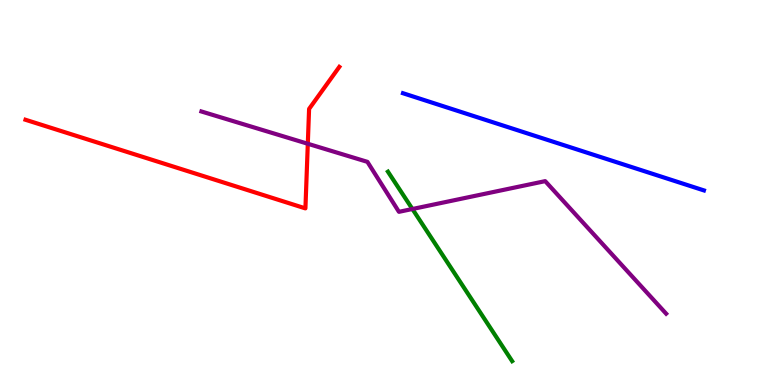[{'lines': ['blue', 'red'], 'intersections': []}, {'lines': ['green', 'red'], 'intersections': []}, {'lines': ['purple', 'red'], 'intersections': [{'x': 3.97, 'y': 6.27}]}, {'lines': ['blue', 'green'], 'intersections': []}, {'lines': ['blue', 'purple'], 'intersections': []}, {'lines': ['green', 'purple'], 'intersections': [{'x': 5.32, 'y': 4.57}]}]